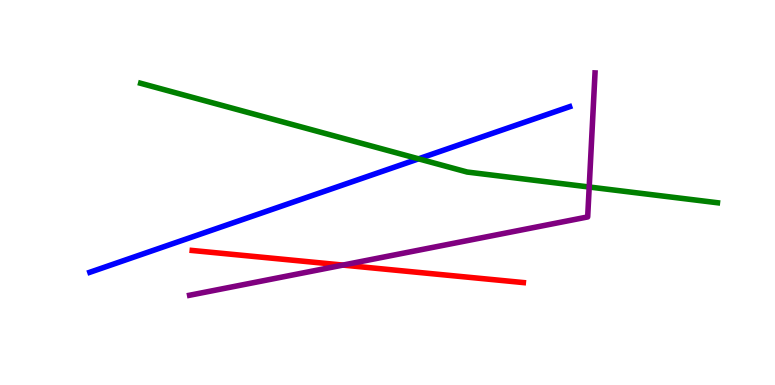[{'lines': ['blue', 'red'], 'intersections': []}, {'lines': ['green', 'red'], 'intersections': []}, {'lines': ['purple', 'red'], 'intersections': [{'x': 4.42, 'y': 3.11}]}, {'lines': ['blue', 'green'], 'intersections': [{'x': 5.4, 'y': 5.87}]}, {'lines': ['blue', 'purple'], 'intersections': []}, {'lines': ['green', 'purple'], 'intersections': [{'x': 7.6, 'y': 5.14}]}]